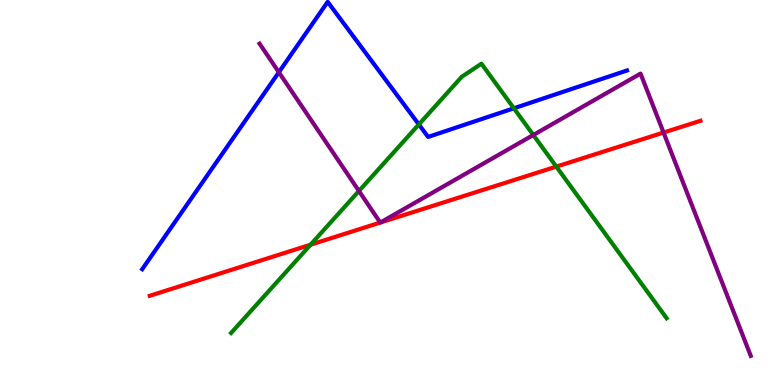[{'lines': ['blue', 'red'], 'intersections': []}, {'lines': ['green', 'red'], 'intersections': [{'x': 4.01, 'y': 3.64}, {'x': 7.18, 'y': 5.67}]}, {'lines': ['purple', 'red'], 'intersections': [{'x': 4.91, 'y': 4.22}, {'x': 4.91, 'y': 4.22}, {'x': 8.56, 'y': 6.56}]}, {'lines': ['blue', 'green'], 'intersections': [{'x': 5.4, 'y': 6.77}, {'x': 6.63, 'y': 7.19}]}, {'lines': ['blue', 'purple'], 'intersections': [{'x': 3.6, 'y': 8.12}]}, {'lines': ['green', 'purple'], 'intersections': [{'x': 4.63, 'y': 5.04}, {'x': 6.88, 'y': 6.49}]}]